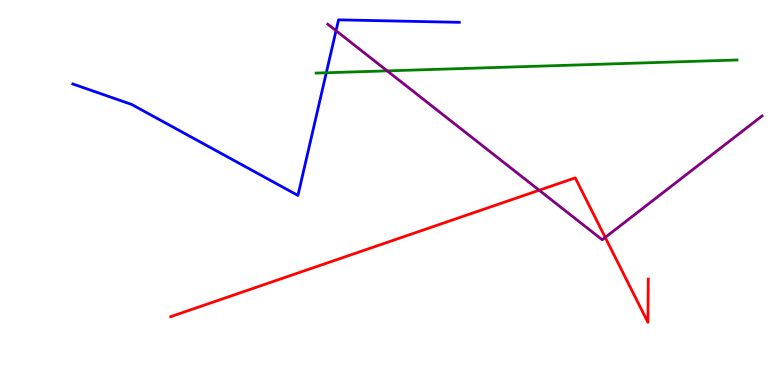[{'lines': ['blue', 'red'], 'intersections': []}, {'lines': ['green', 'red'], 'intersections': []}, {'lines': ['purple', 'red'], 'intersections': [{'x': 6.96, 'y': 5.06}, {'x': 7.81, 'y': 3.83}]}, {'lines': ['blue', 'green'], 'intersections': [{'x': 4.21, 'y': 8.11}]}, {'lines': ['blue', 'purple'], 'intersections': [{'x': 4.34, 'y': 9.2}]}, {'lines': ['green', 'purple'], 'intersections': [{'x': 5.0, 'y': 8.16}]}]